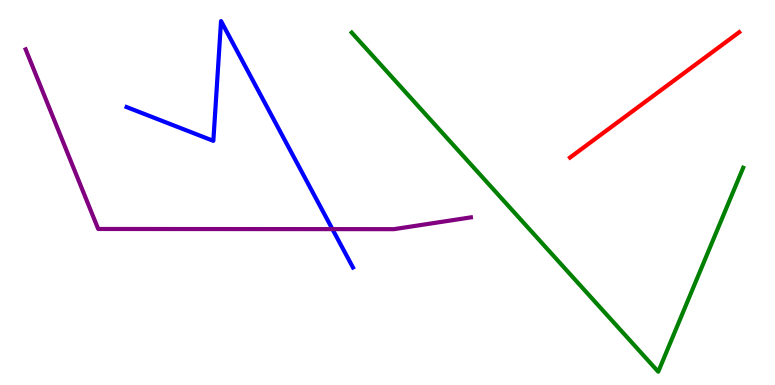[{'lines': ['blue', 'red'], 'intersections': []}, {'lines': ['green', 'red'], 'intersections': []}, {'lines': ['purple', 'red'], 'intersections': []}, {'lines': ['blue', 'green'], 'intersections': []}, {'lines': ['blue', 'purple'], 'intersections': [{'x': 4.29, 'y': 4.05}]}, {'lines': ['green', 'purple'], 'intersections': []}]